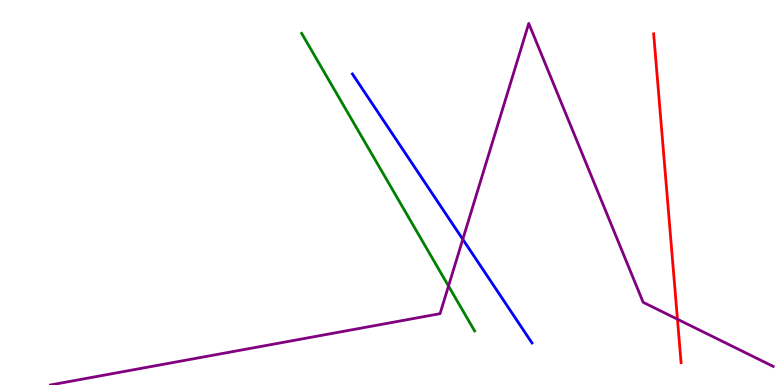[{'lines': ['blue', 'red'], 'intersections': []}, {'lines': ['green', 'red'], 'intersections': []}, {'lines': ['purple', 'red'], 'intersections': [{'x': 8.74, 'y': 1.71}]}, {'lines': ['blue', 'green'], 'intersections': []}, {'lines': ['blue', 'purple'], 'intersections': [{'x': 5.97, 'y': 3.78}]}, {'lines': ['green', 'purple'], 'intersections': [{'x': 5.79, 'y': 2.57}]}]